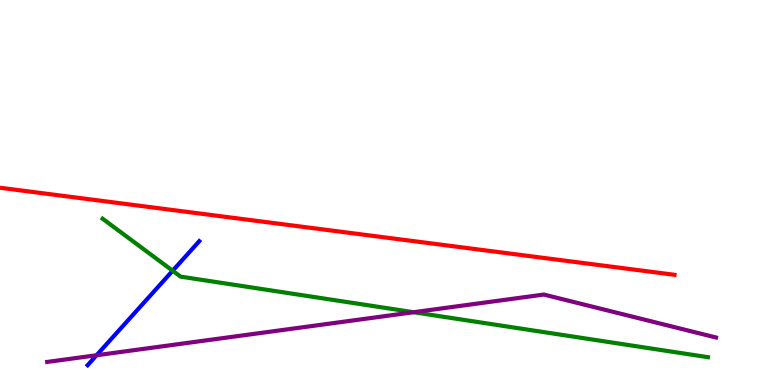[{'lines': ['blue', 'red'], 'intersections': []}, {'lines': ['green', 'red'], 'intersections': []}, {'lines': ['purple', 'red'], 'intersections': []}, {'lines': ['blue', 'green'], 'intersections': [{'x': 2.23, 'y': 2.97}]}, {'lines': ['blue', 'purple'], 'intersections': [{'x': 1.25, 'y': 0.773}]}, {'lines': ['green', 'purple'], 'intersections': [{'x': 5.34, 'y': 1.89}]}]